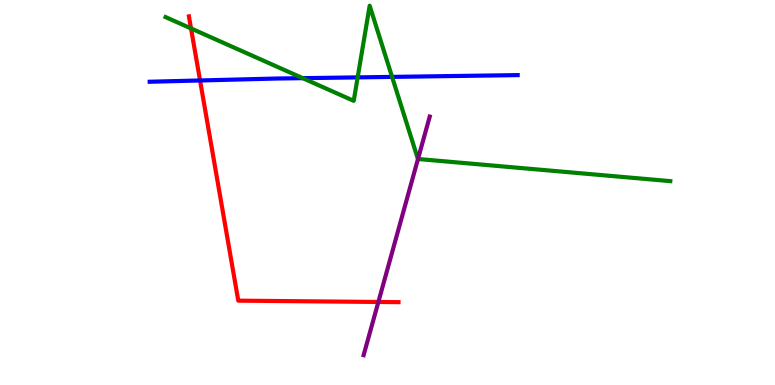[{'lines': ['blue', 'red'], 'intersections': [{'x': 2.58, 'y': 7.91}]}, {'lines': ['green', 'red'], 'intersections': [{'x': 2.46, 'y': 9.26}]}, {'lines': ['purple', 'red'], 'intersections': [{'x': 4.88, 'y': 2.16}]}, {'lines': ['blue', 'green'], 'intersections': [{'x': 3.91, 'y': 7.97}, {'x': 4.61, 'y': 7.99}, {'x': 5.06, 'y': 8.0}]}, {'lines': ['blue', 'purple'], 'intersections': []}, {'lines': ['green', 'purple'], 'intersections': [{'x': 5.39, 'y': 5.87}]}]